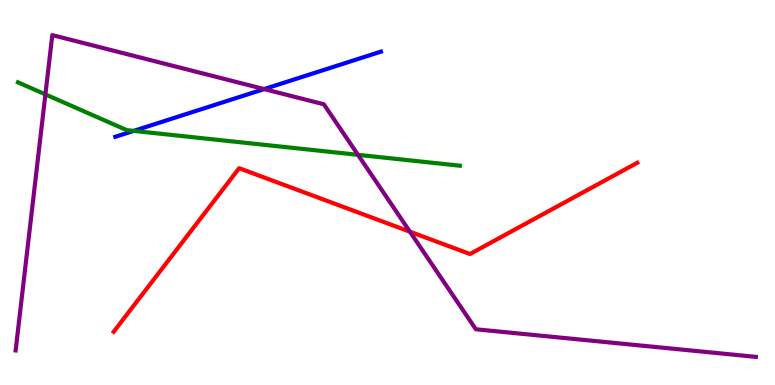[{'lines': ['blue', 'red'], 'intersections': []}, {'lines': ['green', 'red'], 'intersections': []}, {'lines': ['purple', 'red'], 'intersections': [{'x': 5.29, 'y': 3.98}]}, {'lines': ['blue', 'green'], 'intersections': [{'x': 1.73, 'y': 6.6}]}, {'lines': ['blue', 'purple'], 'intersections': [{'x': 3.41, 'y': 7.69}]}, {'lines': ['green', 'purple'], 'intersections': [{'x': 0.586, 'y': 7.55}, {'x': 4.62, 'y': 5.98}]}]